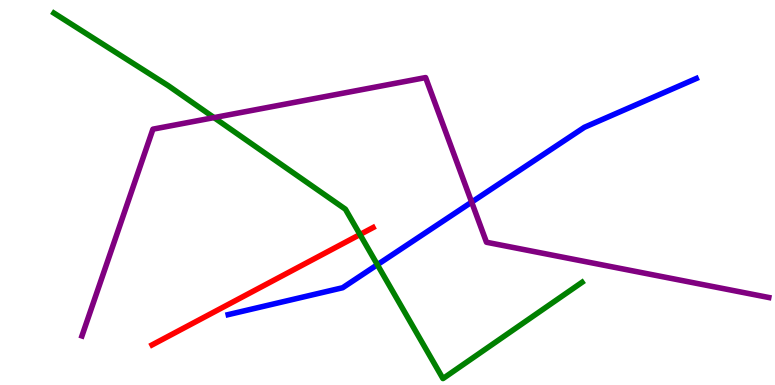[{'lines': ['blue', 'red'], 'intersections': []}, {'lines': ['green', 'red'], 'intersections': [{'x': 4.64, 'y': 3.91}]}, {'lines': ['purple', 'red'], 'intersections': []}, {'lines': ['blue', 'green'], 'intersections': [{'x': 4.87, 'y': 3.12}]}, {'lines': ['blue', 'purple'], 'intersections': [{'x': 6.09, 'y': 4.75}]}, {'lines': ['green', 'purple'], 'intersections': [{'x': 2.76, 'y': 6.95}]}]